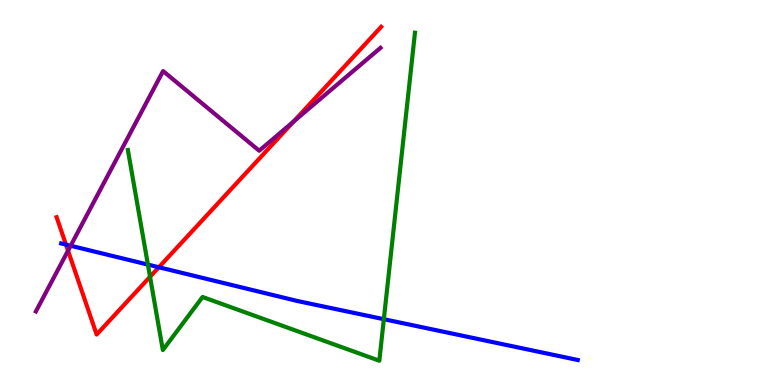[{'lines': ['blue', 'red'], 'intersections': [{'x': 0.851, 'y': 3.65}, {'x': 2.05, 'y': 3.06}]}, {'lines': ['green', 'red'], 'intersections': [{'x': 1.94, 'y': 2.81}]}, {'lines': ['purple', 'red'], 'intersections': [{'x': 0.878, 'y': 3.49}, {'x': 3.79, 'y': 6.84}]}, {'lines': ['blue', 'green'], 'intersections': [{'x': 1.91, 'y': 3.13}, {'x': 4.95, 'y': 1.71}]}, {'lines': ['blue', 'purple'], 'intersections': [{'x': 0.912, 'y': 3.62}]}, {'lines': ['green', 'purple'], 'intersections': []}]